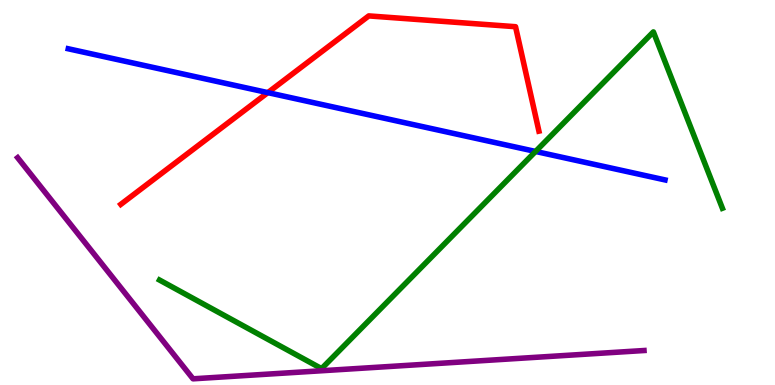[{'lines': ['blue', 'red'], 'intersections': [{'x': 3.46, 'y': 7.59}]}, {'lines': ['green', 'red'], 'intersections': []}, {'lines': ['purple', 'red'], 'intersections': []}, {'lines': ['blue', 'green'], 'intersections': [{'x': 6.91, 'y': 6.07}]}, {'lines': ['blue', 'purple'], 'intersections': []}, {'lines': ['green', 'purple'], 'intersections': []}]